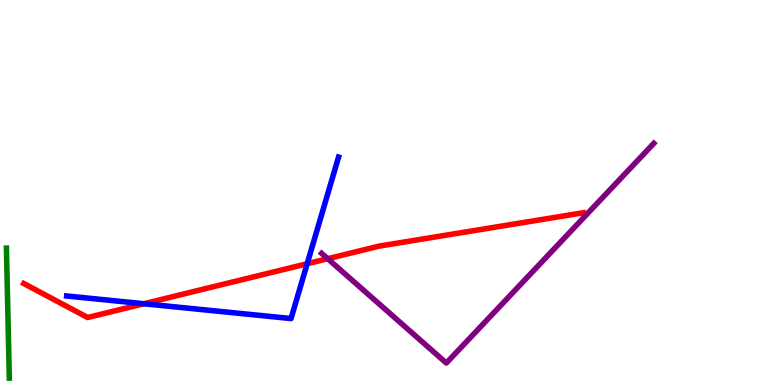[{'lines': ['blue', 'red'], 'intersections': [{'x': 1.86, 'y': 2.11}, {'x': 3.96, 'y': 3.15}]}, {'lines': ['green', 'red'], 'intersections': []}, {'lines': ['purple', 'red'], 'intersections': [{'x': 4.23, 'y': 3.28}]}, {'lines': ['blue', 'green'], 'intersections': []}, {'lines': ['blue', 'purple'], 'intersections': []}, {'lines': ['green', 'purple'], 'intersections': []}]